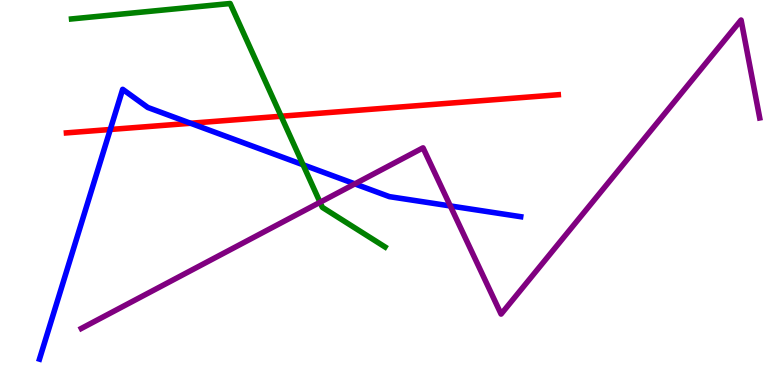[{'lines': ['blue', 'red'], 'intersections': [{'x': 1.42, 'y': 6.64}, {'x': 2.46, 'y': 6.8}]}, {'lines': ['green', 'red'], 'intersections': [{'x': 3.63, 'y': 6.98}]}, {'lines': ['purple', 'red'], 'intersections': []}, {'lines': ['blue', 'green'], 'intersections': [{'x': 3.91, 'y': 5.72}]}, {'lines': ['blue', 'purple'], 'intersections': [{'x': 4.58, 'y': 5.22}, {'x': 5.81, 'y': 4.65}]}, {'lines': ['green', 'purple'], 'intersections': [{'x': 4.13, 'y': 4.75}]}]